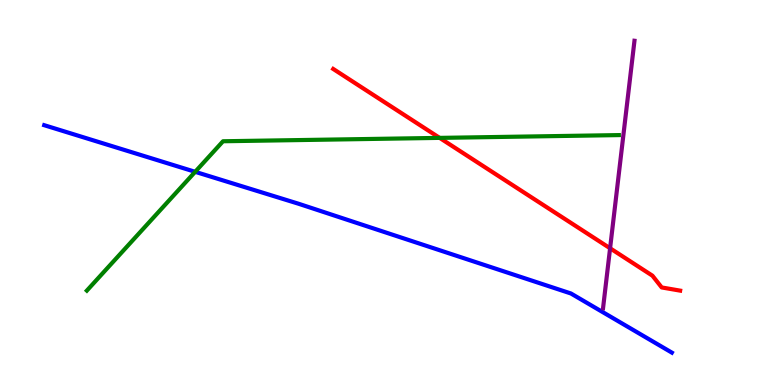[{'lines': ['blue', 'red'], 'intersections': []}, {'lines': ['green', 'red'], 'intersections': [{'x': 5.67, 'y': 6.42}]}, {'lines': ['purple', 'red'], 'intersections': [{'x': 7.87, 'y': 3.55}]}, {'lines': ['blue', 'green'], 'intersections': [{'x': 2.52, 'y': 5.54}]}, {'lines': ['blue', 'purple'], 'intersections': []}, {'lines': ['green', 'purple'], 'intersections': []}]